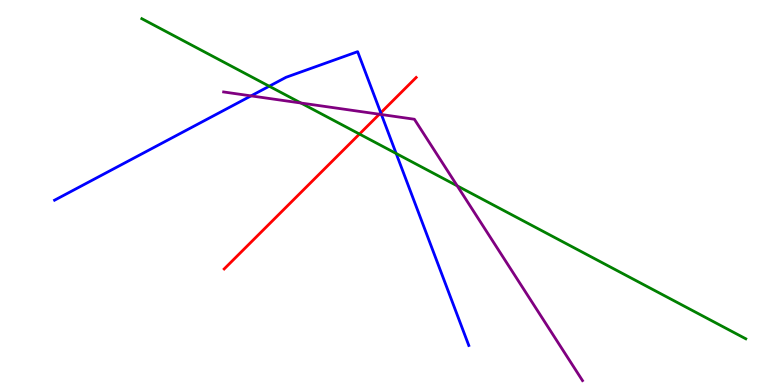[{'lines': ['blue', 'red'], 'intersections': [{'x': 4.91, 'y': 7.07}]}, {'lines': ['green', 'red'], 'intersections': [{'x': 4.64, 'y': 6.52}]}, {'lines': ['purple', 'red'], 'intersections': [{'x': 4.89, 'y': 7.03}]}, {'lines': ['blue', 'green'], 'intersections': [{'x': 3.47, 'y': 7.76}, {'x': 5.11, 'y': 6.01}]}, {'lines': ['blue', 'purple'], 'intersections': [{'x': 3.24, 'y': 7.51}, {'x': 4.92, 'y': 7.03}]}, {'lines': ['green', 'purple'], 'intersections': [{'x': 3.88, 'y': 7.32}, {'x': 5.9, 'y': 5.17}]}]